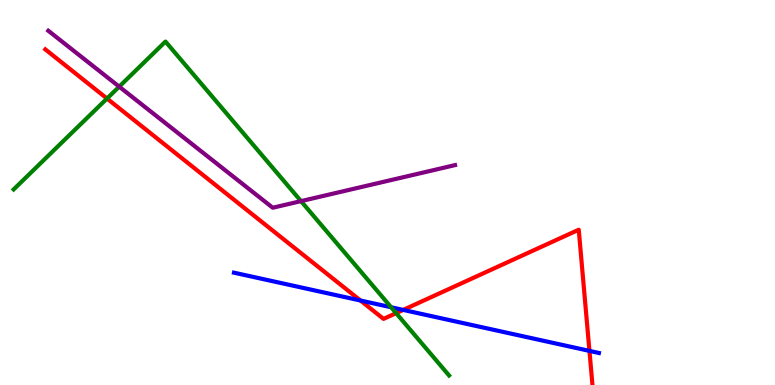[{'lines': ['blue', 'red'], 'intersections': [{'x': 4.65, 'y': 2.19}, {'x': 5.2, 'y': 1.95}, {'x': 7.61, 'y': 0.886}]}, {'lines': ['green', 'red'], 'intersections': [{'x': 1.38, 'y': 7.44}, {'x': 5.11, 'y': 1.87}]}, {'lines': ['purple', 'red'], 'intersections': []}, {'lines': ['blue', 'green'], 'intersections': [{'x': 5.05, 'y': 2.02}]}, {'lines': ['blue', 'purple'], 'intersections': []}, {'lines': ['green', 'purple'], 'intersections': [{'x': 1.54, 'y': 7.75}, {'x': 3.88, 'y': 4.78}]}]